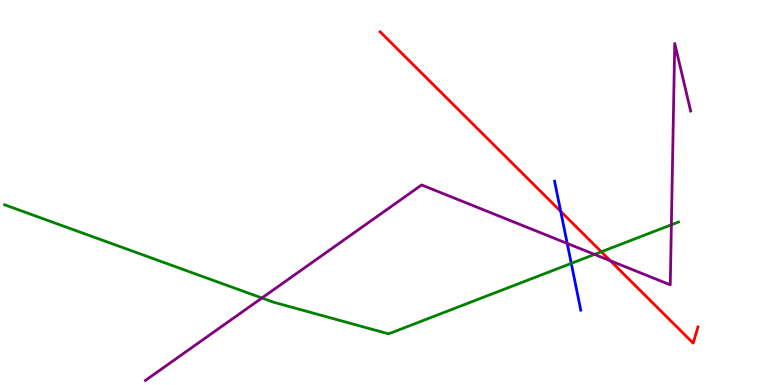[{'lines': ['blue', 'red'], 'intersections': [{'x': 7.23, 'y': 4.51}]}, {'lines': ['green', 'red'], 'intersections': [{'x': 7.76, 'y': 3.46}]}, {'lines': ['purple', 'red'], 'intersections': [{'x': 7.88, 'y': 3.23}]}, {'lines': ['blue', 'green'], 'intersections': [{'x': 7.37, 'y': 3.16}]}, {'lines': ['blue', 'purple'], 'intersections': [{'x': 7.32, 'y': 3.68}]}, {'lines': ['green', 'purple'], 'intersections': [{'x': 3.38, 'y': 2.26}, {'x': 7.67, 'y': 3.39}, {'x': 8.66, 'y': 4.16}]}]